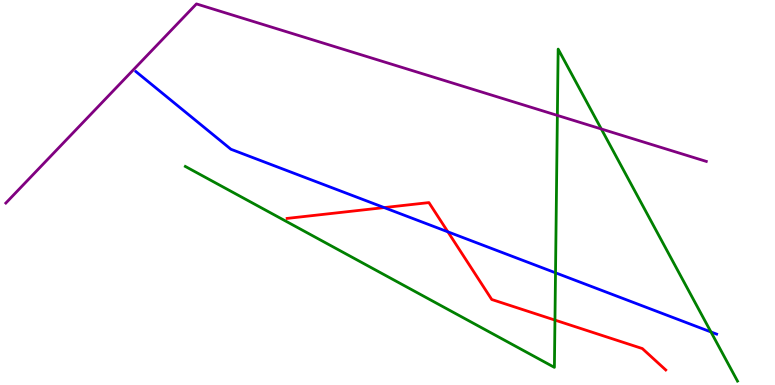[{'lines': ['blue', 'red'], 'intersections': [{'x': 4.96, 'y': 4.61}, {'x': 5.78, 'y': 3.98}]}, {'lines': ['green', 'red'], 'intersections': [{'x': 7.16, 'y': 1.69}]}, {'lines': ['purple', 'red'], 'intersections': []}, {'lines': ['blue', 'green'], 'intersections': [{'x': 7.17, 'y': 2.91}, {'x': 9.17, 'y': 1.38}]}, {'lines': ['blue', 'purple'], 'intersections': []}, {'lines': ['green', 'purple'], 'intersections': [{'x': 7.19, 'y': 7.0}, {'x': 7.76, 'y': 6.65}]}]